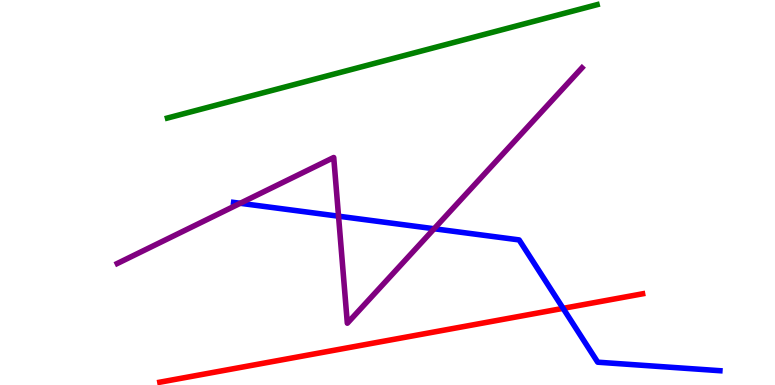[{'lines': ['blue', 'red'], 'intersections': [{'x': 7.27, 'y': 1.99}]}, {'lines': ['green', 'red'], 'intersections': []}, {'lines': ['purple', 'red'], 'intersections': []}, {'lines': ['blue', 'green'], 'intersections': []}, {'lines': ['blue', 'purple'], 'intersections': [{'x': 3.1, 'y': 4.72}, {'x': 4.37, 'y': 4.38}, {'x': 5.6, 'y': 4.06}]}, {'lines': ['green', 'purple'], 'intersections': []}]